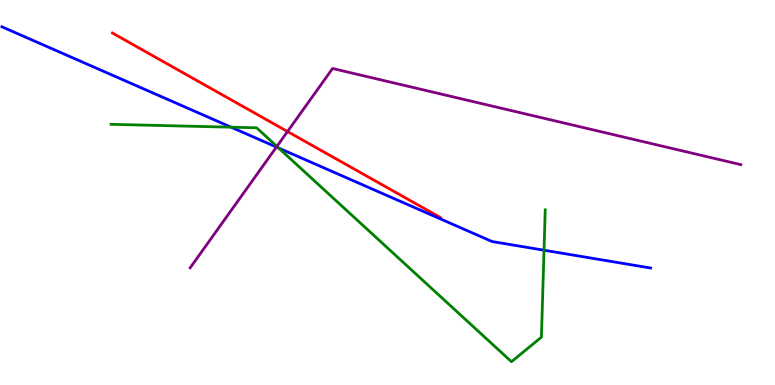[{'lines': ['blue', 'red'], 'intersections': []}, {'lines': ['green', 'red'], 'intersections': []}, {'lines': ['purple', 'red'], 'intersections': [{'x': 3.71, 'y': 6.58}]}, {'lines': ['blue', 'green'], 'intersections': [{'x': 2.98, 'y': 6.7}, {'x': 3.6, 'y': 6.15}, {'x': 7.02, 'y': 3.5}]}, {'lines': ['blue', 'purple'], 'intersections': [{'x': 3.57, 'y': 6.18}]}, {'lines': ['green', 'purple'], 'intersections': [{'x': 3.57, 'y': 6.2}]}]